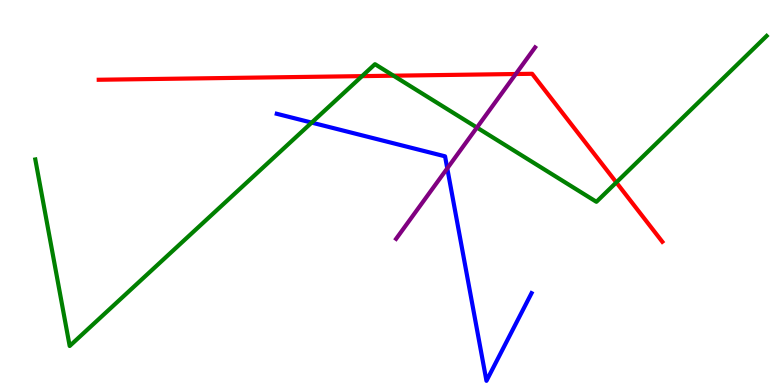[{'lines': ['blue', 'red'], 'intersections': []}, {'lines': ['green', 'red'], 'intersections': [{'x': 4.67, 'y': 8.02}, {'x': 5.08, 'y': 8.03}, {'x': 7.95, 'y': 5.26}]}, {'lines': ['purple', 'red'], 'intersections': [{'x': 6.66, 'y': 8.08}]}, {'lines': ['blue', 'green'], 'intersections': [{'x': 4.02, 'y': 6.82}]}, {'lines': ['blue', 'purple'], 'intersections': [{'x': 5.77, 'y': 5.63}]}, {'lines': ['green', 'purple'], 'intersections': [{'x': 6.15, 'y': 6.69}]}]